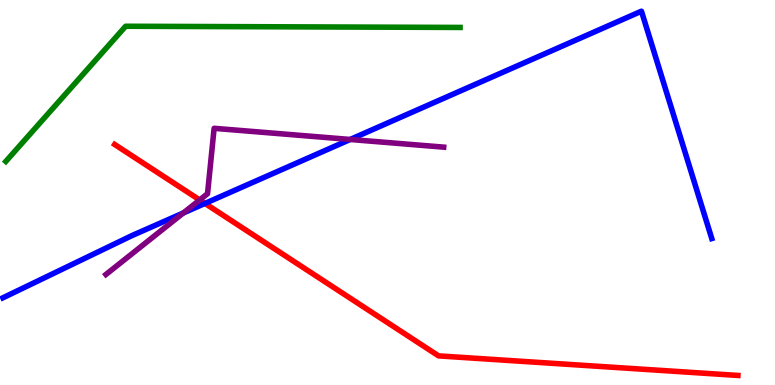[{'lines': ['blue', 'red'], 'intersections': [{'x': 2.64, 'y': 4.72}]}, {'lines': ['green', 'red'], 'intersections': []}, {'lines': ['purple', 'red'], 'intersections': [{'x': 2.58, 'y': 4.81}]}, {'lines': ['blue', 'green'], 'intersections': []}, {'lines': ['blue', 'purple'], 'intersections': [{'x': 2.37, 'y': 4.47}, {'x': 4.52, 'y': 6.38}]}, {'lines': ['green', 'purple'], 'intersections': []}]